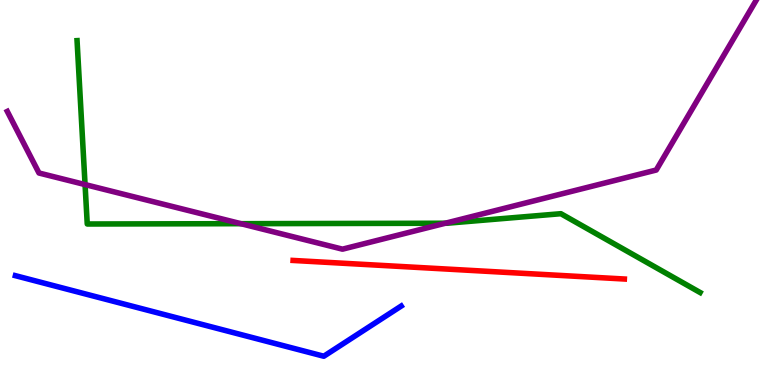[{'lines': ['blue', 'red'], 'intersections': []}, {'lines': ['green', 'red'], 'intersections': []}, {'lines': ['purple', 'red'], 'intersections': []}, {'lines': ['blue', 'green'], 'intersections': []}, {'lines': ['blue', 'purple'], 'intersections': []}, {'lines': ['green', 'purple'], 'intersections': [{'x': 1.1, 'y': 5.21}, {'x': 3.11, 'y': 4.19}, {'x': 5.75, 'y': 4.2}]}]